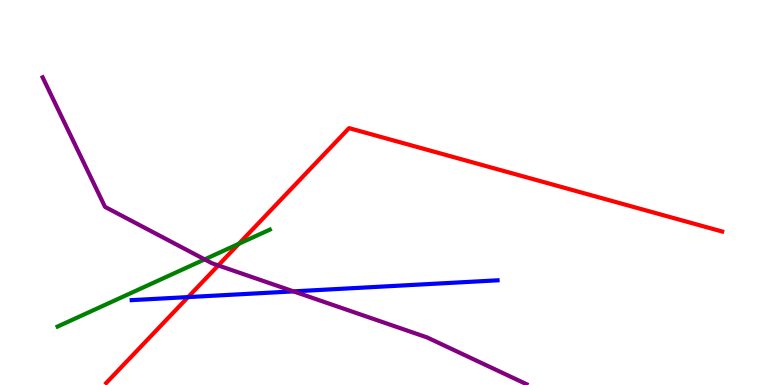[{'lines': ['blue', 'red'], 'intersections': [{'x': 2.43, 'y': 2.28}]}, {'lines': ['green', 'red'], 'intersections': [{'x': 3.08, 'y': 3.67}]}, {'lines': ['purple', 'red'], 'intersections': [{'x': 2.82, 'y': 3.11}]}, {'lines': ['blue', 'green'], 'intersections': []}, {'lines': ['blue', 'purple'], 'intersections': [{'x': 3.79, 'y': 2.43}]}, {'lines': ['green', 'purple'], 'intersections': [{'x': 2.64, 'y': 3.26}]}]